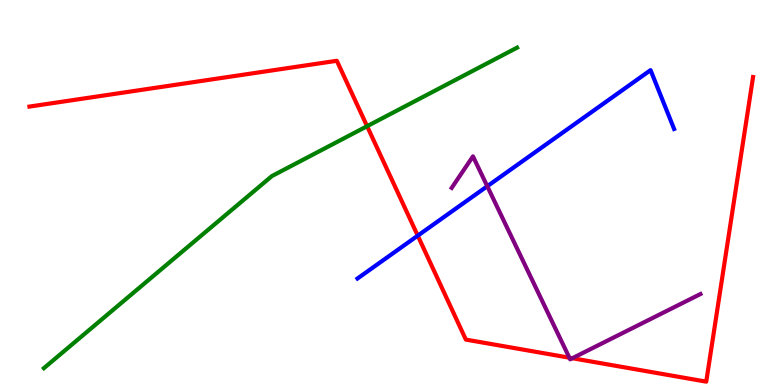[{'lines': ['blue', 'red'], 'intersections': [{'x': 5.39, 'y': 3.88}]}, {'lines': ['green', 'red'], 'intersections': [{'x': 4.74, 'y': 6.72}]}, {'lines': ['purple', 'red'], 'intersections': [{'x': 7.35, 'y': 0.709}, {'x': 7.39, 'y': 0.695}]}, {'lines': ['blue', 'green'], 'intersections': []}, {'lines': ['blue', 'purple'], 'intersections': [{'x': 6.29, 'y': 5.16}]}, {'lines': ['green', 'purple'], 'intersections': []}]